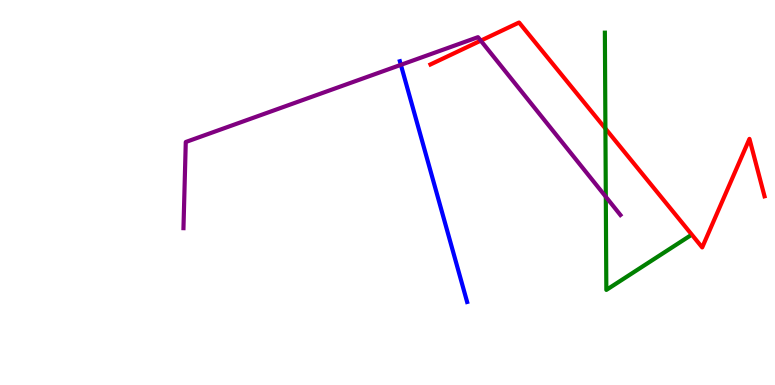[{'lines': ['blue', 'red'], 'intersections': []}, {'lines': ['green', 'red'], 'intersections': [{'x': 7.81, 'y': 6.66}]}, {'lines': ['purple', 'red'], 'intersections': [{'x': 6.2, 'y': 8.94}]}, {'lines': ['blue', 'green'], 'intersections': []}, {'lines': ['blue', 'purple'], 'intersections': [{'x': 5.17, 'y': 8.32}]}, {'lines': ['green', 'purple'], 'intersections': [{'x': 7.82, 'y': 4.89}]}]